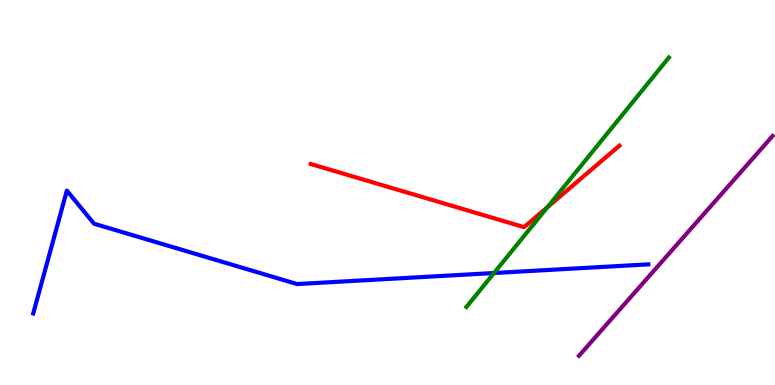[{'lines': ['blue', 'red'], 'intersections': []}, {'lines': ['green', 'red'], 'intersections': [{'x': 7.06, 'y': 4.62}]}, {'lines': ['purple', 'red'], 'intersections': []}, {'lines': ['blue', 'green'], 'intersections': [{'x': 6.37, 'y': 2.91}]}, {'lines': ['blue', 'purple'], 'intersections': []}, {'lines': ['green', 'purple'], 'intersections': []}]